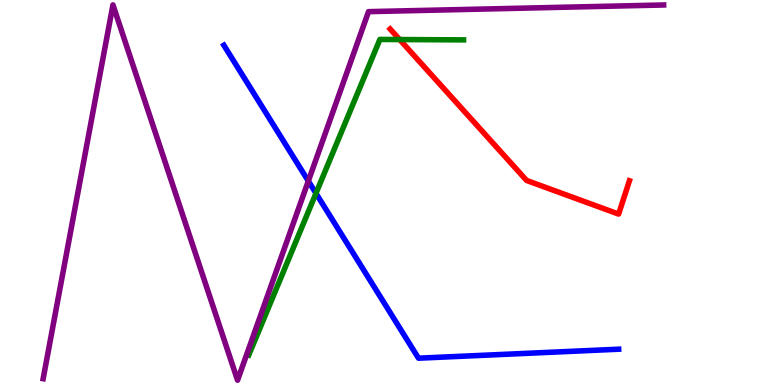[{'lines': ['blue', 'red'], 'intersections': []}, {'lines': ['green', 'red'], 'intersections': [{'x': 5.16, 'y': 8.97}]}, {'lines': ['purple', 'red'], 'intersections': []}, {'lines': ['blue', 'green'], 'intersections': [{'x': 4.08, 'y': 4.98}]}, {'lines': ['blue', 'purple'], 'intersections': [{'x': 3.98, 'y': 5.3}]}, {'lines': ['green', 'purple'], 'intersections': []}]